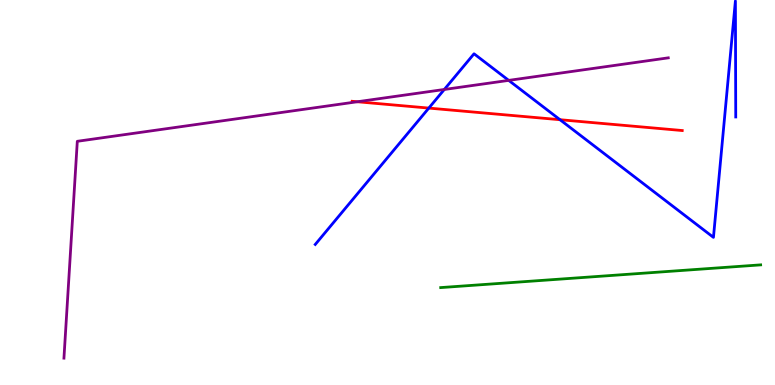[{'lines': ['blue', 'red'], 'intersections': [{'x': 5.53, 'y': 7.19}, {'x': 7.23, 'y': 6.89}]}, {'lines': ['green', 'red'], 'intersections': []}, {'lines': ['purple', 'red'], 'intersections': [{'x': 4.61, 'y': 7.36}]}, {'lines': ['blue', 'green'], 'intersections': []}, {'lines': ['blue', 'purple'], 'intersections': [{'x': 5.73, 'y': 7.68}, {'x': 6.56, 'y': 7.91}]}, {'lines': ['green', 'purple'], 'intersections': []}]